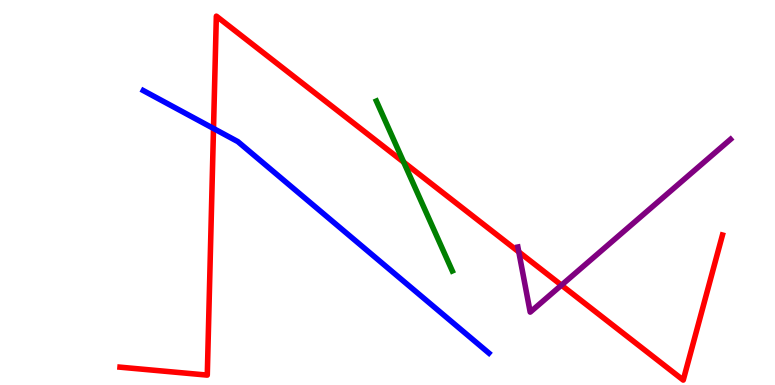[{'lines': ['blue', 'red'], 'intersections': [{'x': 2.75, 'y': 6.66}]}, {'lines': ['green', 'red'], 'intersections': [{'x': 5.21, 'y': 5.79}]}, {'lines': ['purple', 'red'], 'intersections': [{'x': 6.69, 'y': 3.46}, {'x': 7.24, 'y': 2.59}]}, {'lines': ['blue', 'green'], 'intersections': []}, {'lines': ['blue', 'purple'], 'intersections': []}, {'lines': ['green', 'purple'], 'intersections': []}]